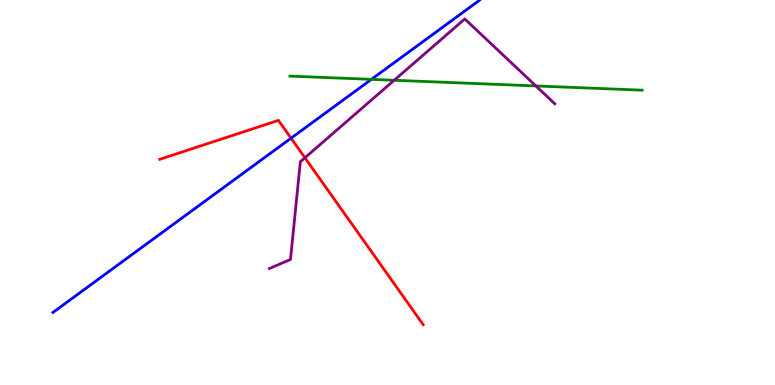[{'lines': ['blue', 'red'], 'intersections': [{'x': 3.76, 'y': 6.41}]}, {'lines': ['green', 'red'], 'intersections': []}, {'lines': ['purple', 'red'], 'intersections': [{'x': 3.93, 'y': 5.9}]}, {'lines': ['blue', 'green'], 'intersections': [{'x': 4.79, 'y': 7.94}]}, {'lines': ['blue', 'purple'], 'intersections': []}, {'lines': ['green', 'purple'], 'intersections': [{'x': 5.09, 'y': 7.92}, {'x': 6.91, 'y': 7.77}]}]